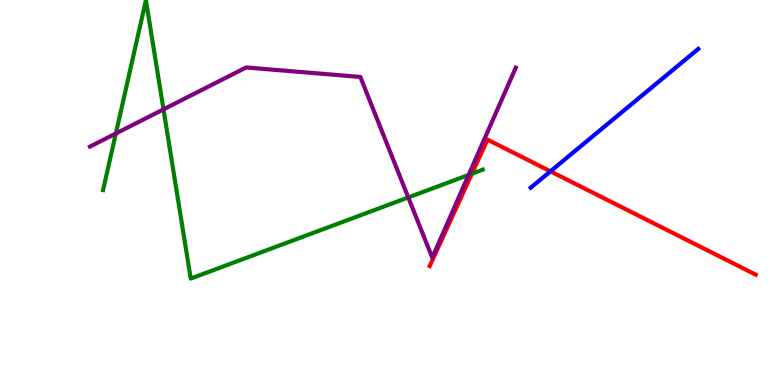[{'lines': ['blue', 'red'], 'intersections': [{'x': 7.1, 'y': 5.55}]}, {'lines': ['green', 'red'], 'intersections': [{'x': 6.09, 'y': 5.49}]}, {'lines': ['purple', 'red'], 'intersections': []}, {'lines': ['blue', 'green'], 'intersections': []}, {'lines': ['blue', 'purple'], 'intersections': []}, {'lines': ['green', 'purple'], 'intersections': [{'x': 1.49, 'y': 6.53}, {'x': 2.11, 'y': 7.16}, {'x': 5.27, 'y': 4.87}, {'x': 6.05, 'y': 5.46}]}]